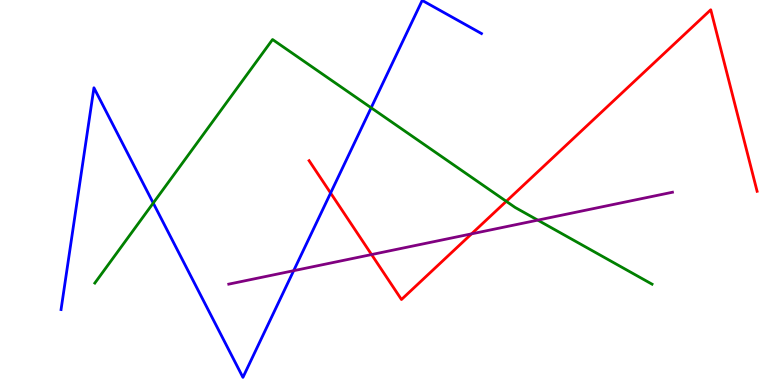[{'lines': ['blue', 'red'], 'intersections': [{'x': 4.27, 'y': 4.99}]}, {'lines': ['green', 'red'], 'intersections': [{'x': 6.53, 'y': 4.77}]}, {'lines': ['purple', 'red'], 'intersections': [{'x': 4.79, 'y': 3.39}, {'x': 6.08, 'y': 3.93}]}, {'lines': ['blue', 'green'], 'intersections': [{'x': 1.98, 'y': 4.73}, {'x': 4.79, 'y': 7.2}]}, {'lines': ['blue', 'purple'], 'intersections': [{'x': 3.79, 'y': 2.97}]}, {'lines': ['green', 'purple'], 'intersections': [{'x': 6.94, 'y': 4.28}]}]